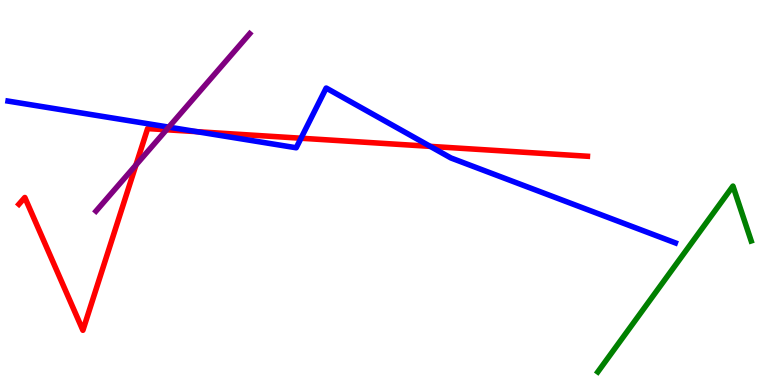[{'lines': ['blue', 'red'], 'intersections': [{'x': 2.54, 'y': 6.58}, {'x': 3.88, 'y': 6.41}, {'x': 5.55, 'y': 6.2}]}, {'lines': ['green', 'red'], 'intersections': []}, {'lines': ['purple', 'red'], 'intersections': [{'x': 1.75, 'y': 5.71}, {'x': 2.15, 'y': 6.63}]}, {'lines': ['blue', 'green'], 'intersections': []}, {'lines': ['blue', 'purple'], 'intersections': [{'x': 2.18, 'y': 6.7}]}, {'lines': ['green', 'purple'], 'intersections': []}]